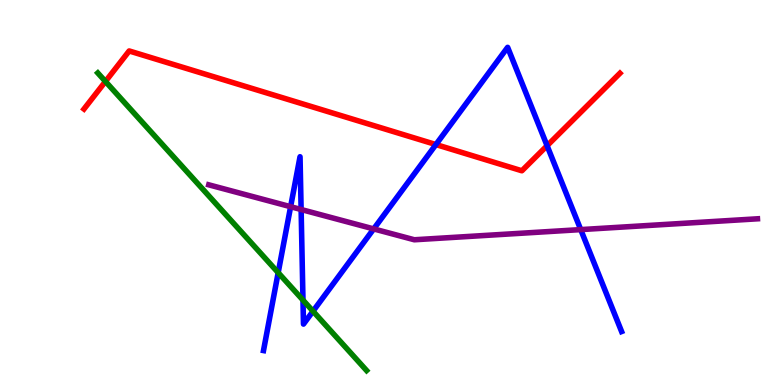[{'lines': ['blue', 'red'], 'intersections': [{'x': 5.62, 'y': 6.25}, {'x': 7.06, 'y': 6.22}]}, {'lines': ['green', 'red'], 'intersections': [{'x': 1.36, 'y': 7.88}]}, {'lines': ['purple', 'red'], 'intersections': []}, {'lines': ['blue', 'green'], 'intersections': [{'x': 3.59, 'y': 2.92}, {'x': 3.91, 'y': 2.2}, {'x': 4.04, 'y': 1.92}]}, {'lines': ['blue', 'purple'], 'intersections': [{'x': 3.75, 'y': 4.63}, {'x': 3.89, 'y': 4.56}, {'x': 4.82, 'y': 4.05}, {'x': 7.49, 'y': 4.04}]}, {'lines': ['green', 'purple'], 'intersections': []}]